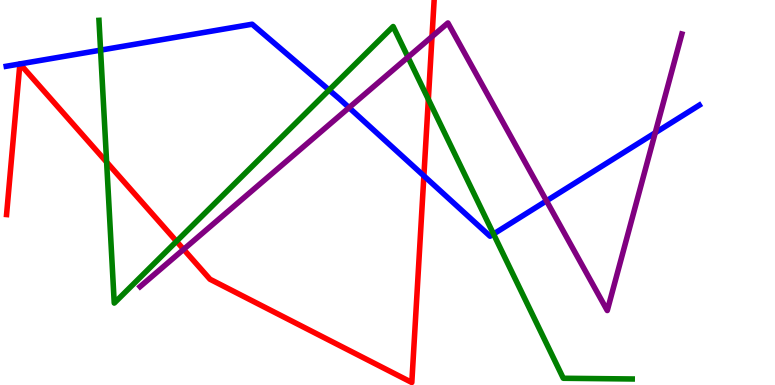[{'lines': ['blue', 'red'], 'intersections': [{'x': 0.257, 'y': 8.34}, {'x': 0.258, 'y': 8.34}, {'x': 5.47, 'y': 5.43}]}, {'lines': ['green', 'red'], 'intersections': [{'x': 1.38, 'y': 5.79}, {'x': 2.28, 'y': 3.73}, {'x': 5.53, 'y': 7.42}]}, {'lines': ['purple', 'red'], 'intersections': [{'x': 2.37, 'y': 3.52}, {'x': 5.57, 'y': 9.05}]}, {'lines': ['blue', 'green'], 'intersections': [{'x': 1.3, 'y': 8.7}, {'x': 4.25, 'y': 7.66}, {'x': 6.37, 'y': 3.92}]}, {'lines': ['blue', 'purple'], 'intersections': [{'x': 4.5, 'y': 7.2}, {'x': 7.05, 'y': 4.78}, {'x': 8.45, 'y': 6.55}]}, {'lines': ['green', 'purple'], 'intersections': [{'x': 5.26, 'y': 8.51}]}]